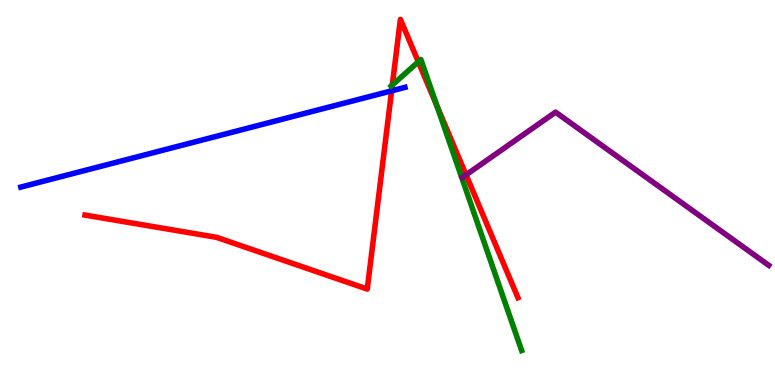[{'lines': ['blue', 'red'], 'intersections': [{'x': 5.05, 'y': 7.64}]}, {'lines': ['green', 'red'], 'intersections': [{'x': 5.06, 'y': 7.79}, {'x': 5.4, 'y': 8.39}, {'x': 5.64, 'y': 7.25}]}, {'lines': ['purple', 'red'], 'intersections': [{'x': 6.01, 'y': 5.46}]}, {'lines': ['blue', 'green'], 'intersections': []}, {'lines': ['blue', 'purple'], 'intersections': []}, {'lines': ['green', 'purple'], 'intersections': []}]